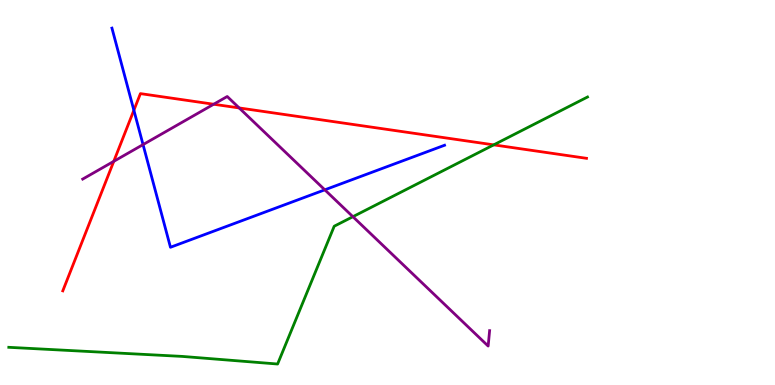[{'lines': ['blue', 'red'], 'intersections': [{'x': 1.73, 'y': 7.14}]}, {'lines': ['green', 'red'], 'intersections': [{'x': 6.37, 'y': 6.24}]}, {'lines': ['purple', 'red'], 'intersections': [{'x': 1.47, 'y': 5.81}, {'x': 2.76, 'y': 7.29}, {'x': 3.09, 'y': 7.2}]}, {'lines': ['blue', 'green'], 'intersections': []}, {'lines': ['blue', 'purple'], 'intersections': [{'x': 1.85, 'y': 6.24}, {'x': 4.19, 'y': 5.07}]}, {'lines': ['green', 'purple'], 'intersections': [{'x': 4.55, 'y': 4.37}]}]